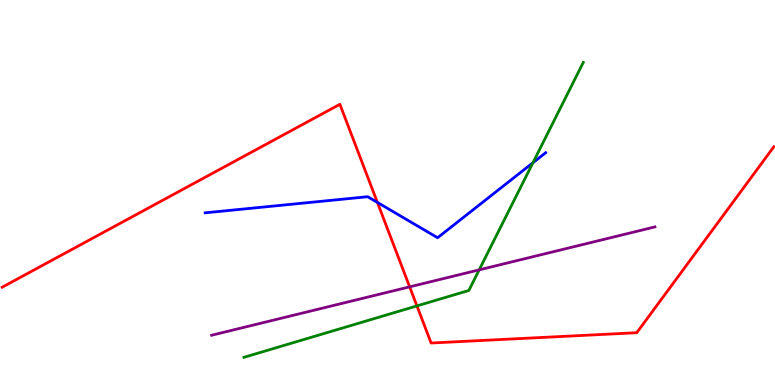[{'lines': ['blue', 'red'], 'intersections': [{'x': 4.87, 'y': 4.74}]}, {'lines': ['green', 'red'], 'intersections': [{'x': 5.38, 'y': 2.05}]}, {'lines': ['purple', 'red'], 'intersections': [{'x': 5.29, 'y': 2.55}]}, {'lines': ['blue', 'green'], 'intersections': [{'x': 6.88, 'y': 5.77}]}, {'lines': ['blue', 'purple'], 'intersections': []}, {'lines': ['green', 'purple'], 'intersections': [{'x': 6.18, 'y': 2.99}]}]